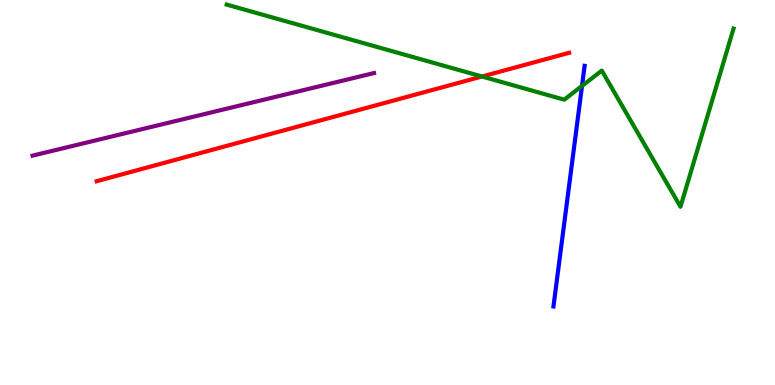[{'lines': ['blue', 'red'], 'intersections': []}, {'lines': ['green', 'red'], 'intersections': [{'x': 6.22, 'y': 8.01}]}, {'lines': ['purple', 'red'], 'intersections': []}, {'lines': ['blue', 'green'], 'intersections': [{'x': 7.51, 'y': 7.77}]}, {'lines': ['blue', 'purple'], 'intersections': []}, {'lines': ['green', 'purple'], 'intersections': []}]